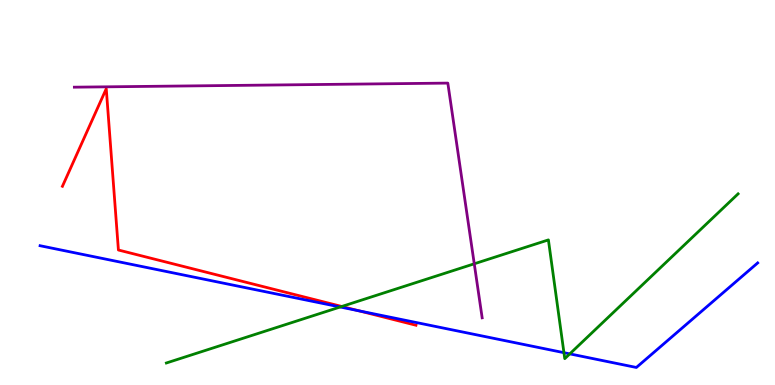[{'lines': ['blue', 'red'], 'intersections': [{'x': 4.63, 'y': 1.93}]}, {'lines': ['green', 'red'], 'intersections': [{'x': 4.41, 'y': 2.04}]}, {'lines': ['purple', 'red'], 'intersections': []}, {'lines': ['blue', 'green'], 'intersections': [{'x': 4.39, 'y': 2.03}, {'x': 7.28, 'y': 0.84}, {'x': 7.35, 'y': 0.809}]}, {'lines': ['blue', 'purple'], 'intersections': []}, {'lines': ['green', 'purple'], 'intersections': [{'x': 6.12, 'y': 3.15}]}]